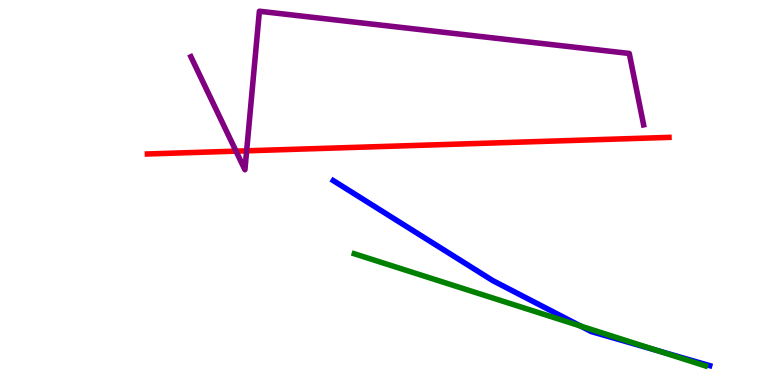[{'lines': ['blue', 'red'], 'intersections': []}, {'lines': ['green', 'red'], 'intersections': []}, {'lines': ['purple', 'red'], 'intersections': [{'x': 3.05, 'y': 6.07}, {'x': 3.18, 'y': 6.08}]}, {'lines': ['blue', 'green'], 'intersections': [{'x': 7.49, 'y': 1.53}, {'x': 8.49, 'y': 0.892}]}, {'lines': ['blue', 'purple'], 'intersections': []}, {'lines': ['green', 'purple'], 'intersections': []}]